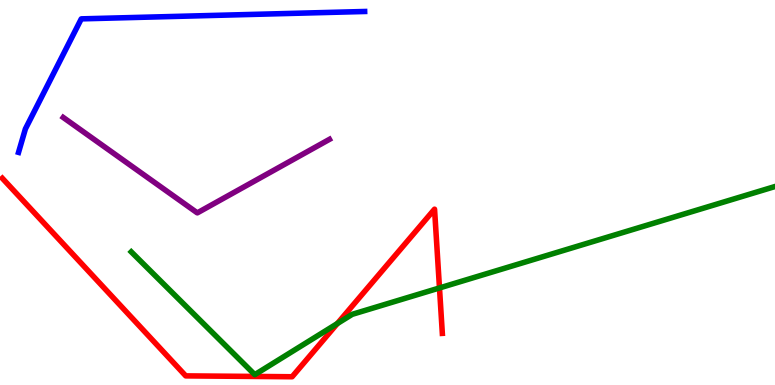[{'lines': ['blue', 'red'], 'intersections': []}, {'lines': ['green', 'red'], 'intersections': [{'x': 4.35, 'y': 1.6}, {'x': 5.67, 'y': 2.52}]}, {'lines': ['purple', 'red'], 'intersections': []}, {'lines': ['blue', 'green'], 'intersections': []}, {'lines': ['blue', 'purple'], 'intersections': []}, {'lines': ['green', 'purple'], 'intersections': []}]